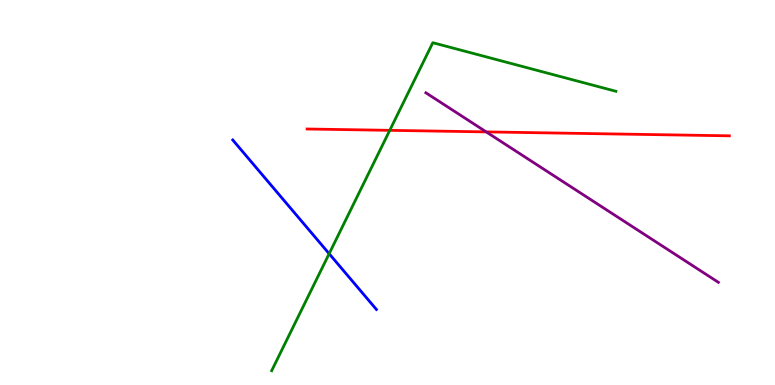[{'lines': ['blue', 'red'], 'intersections': []}, {'lines': ['green', 'red'], 'intersections': [{'x': 5.03, 'y': 6.61}]}, {'lines': ['purple', 'red'], 'intersections': [{'x': 6.27, 'y': 6.57}]}, {'lines': ['blue', 'green'], 'intersections': [{'x': 4.25, 'y': 3.41}]}, {'lines': ['blue', 'purple'], 'intersections': []}, {'lines': ['green', 'purple'], 'intersections': []}]